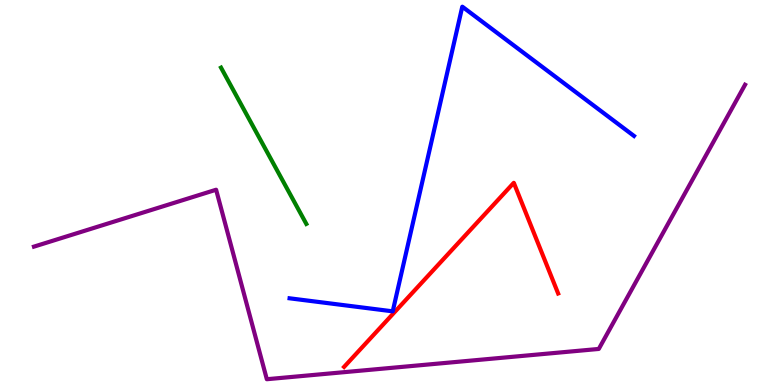[{'lines': ['blue', 'red'], 'intersections': []}, {'lines': ['green', 'red'], 'intersections': []}, {'lines': ['purple', 'red'], 'intersections': []}, {'lines': ['blue', 'green'], 'intersections': []}, {'lines': ['blue', 'purple'], 'intersections': []}, {'lines': ['green', 'purple'], 'intersections': []}]